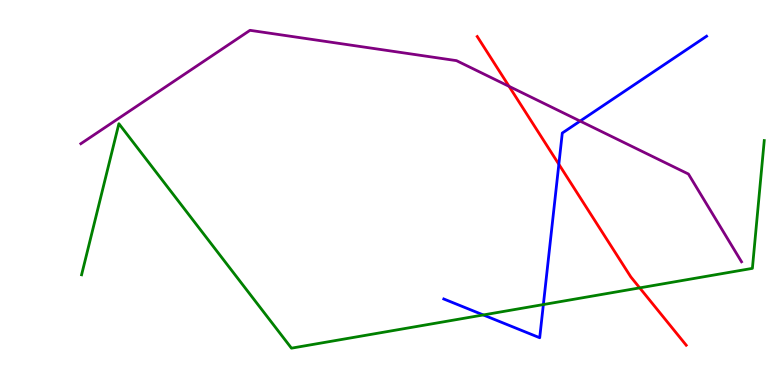[{'lines': ['blue', 'red'], 'intersections': [{'x': 7.21, 'y': 5.73}]}, {'lines': ['green', 'red'], 'intersections': [{'x': 8.25, 'y': 2.52}]}, {'lines': ['purple', 'red'], 'intersections': [{'x': 6.57, 'y': 7.76}]}, {'lines': ['blue', 'green'], 'intersections': [{'x': 6.24, 'y': 1.82}, {'x': 7.01, 'y': 2.09}]}, {'lines': ['blue', 'purple'], 'intersections': [{'x': 7.49, 'y': 6.86}]}, {'lines': ['green', 'purple'], 'intersections': []}]